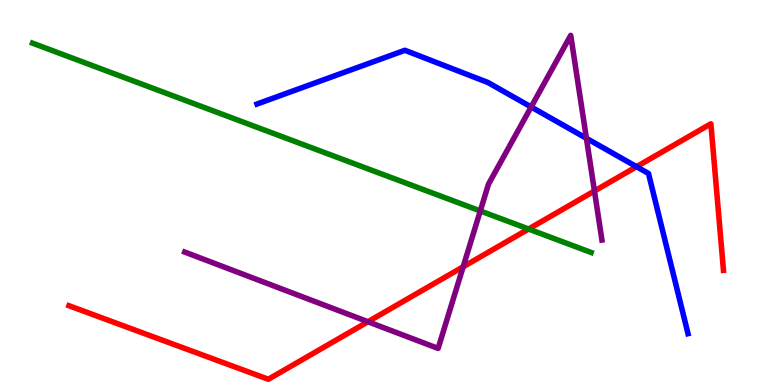[{'lines': ['blue', 'red'], 'intersections': [{'x': 8.21, 'y': 5.67}]}, {'lines': ['green', 'red'], 'intersections': [{'x': 6.82, 'y': 4.05}]}, {'lines': ['purple', 'red'], 'intersections': [{'x': 4.75, 'y': 1.64}, {'x': 5.98, 'y': 3.07}, {'x': 7.67, 'y': 5.04}]}, {'lines': ['blue', 'green'], 'intersections': []}, {'lines': ['blue', 'purple'], 'intersections': [{'x': 6.85, 'y': 7.22}, {'x': 7.57, 'y': 6.41}]}, {'lines': ['green', 'purple'], 'intersections': [{'x': 6.2, 'y': 4.52}]}]